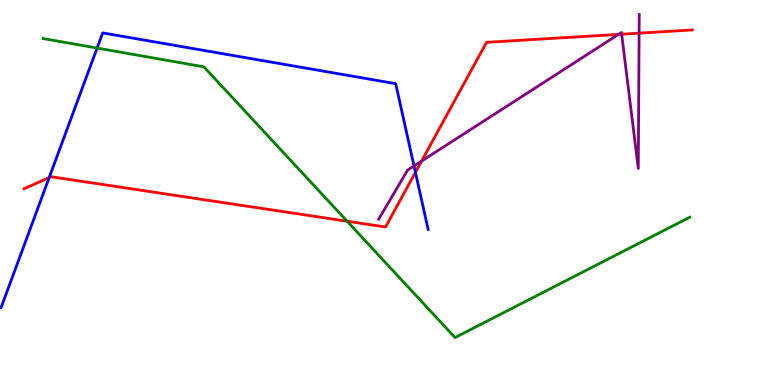[{'lines': ['blue', 'red'], 'intersections': [{'x': 0.634, 'y': 5.39}, {'x': 5.36, 'y': 5.52}]}, {'lines': ['green', 'red'], 'intersections': [{'x': 4.48, 'y': 4.25}]}, {'lines': ['purple', 'red'], 'intersections': [{'x': 5.44, 'y': 5.82}, {'x': 7.98, 'y': 9.11}, {'x': 8.02, 'y': 9.11}, {'x': 8.25, 'y': 9.14}]}, {'lines': ['blue', 'green'], 'intersections': [{'x': 1.25, 'y': 8.75}]}, {'lines': ['blue', 'purple'], 'intersections': [{'x': 5.34, 'y': 5.69}]}, {'lines': ['green', 'purple'], 'intersections': []}]